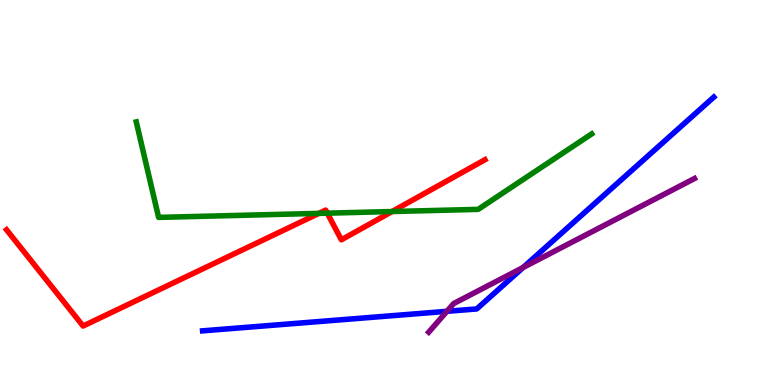[{'lines': ['blue', 'red'], 'intersections': []}, {'lines': ['green', 'red'], 'intersections': [{'x': 4.11, 'y': 4.46}, {'x': 4.22, 'y': 4.46}, {'x': 5.06, 'y': 4.51}]}, {'lines': ['purple', 'red'], 'intersections': []}, {'lines': ['blue', 'green'], 'intersections': []}, {'lines': ['blue', 'purple'], 'intersections': [{'x': 5.77, 'y': 1.91}, {'x': 6.75, 'y': 3.05}]}, {'lines': ['green', 'purple'], 'intersections': []}]